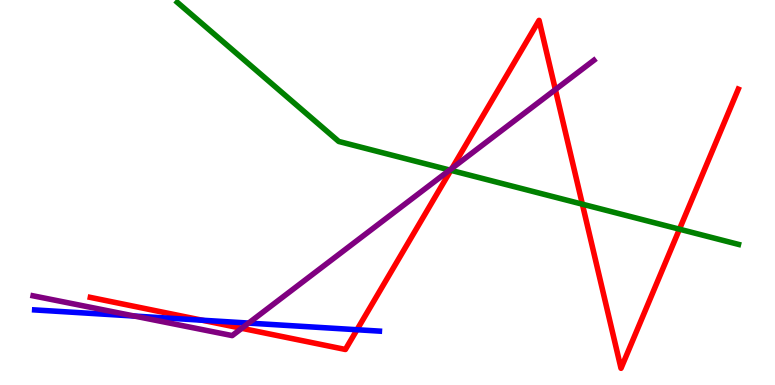[{'lines': ['blue', 'red'], 'intersections': [{'x': 2.61, 'y': 1.68}, {'x': 4.61, 'y': 1.44}]}, {'lines': ['green', 'red'], 'intersections': [{'x': 5.82, 'y': 5.58}, {'x': 7.51, 'y': 4.7}, {'x': 8.77, 'y': 4.05}]}, {'lines': ['purple', 'red'], 'intersections': [{'x': 3.12, 'y': 1.47}, {'x': 5.83, 'y': 5.63}, {'x': 7.17, 'y': 7.67}]}, {'lines': ['blue', 'green'], 'intersections': []}, {'lines': ['blue', 'purple'], 'intersections': [{'x': 1.73, 'y': 1.79}, {'x': 3.21, 'y': 1.61}]}, {'lines': ['green', 'purple'], 'intersections': [{'x': 5.8, 'y': 5.58}]}]